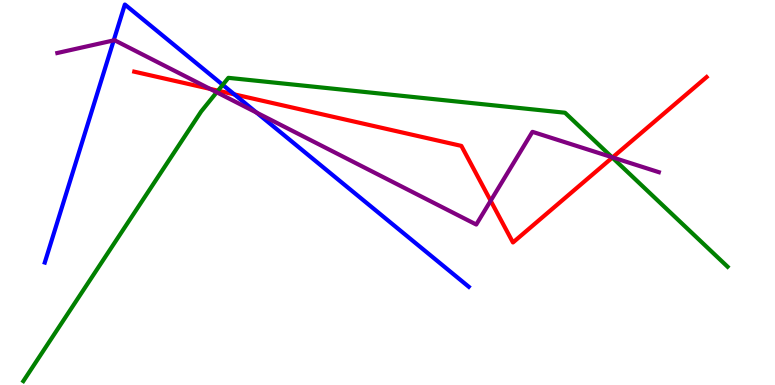[{'lines': ['blue', 'red'], 'intersections': [{'x': 3.02, 'y': 7.55}]}, {'lines': ['green', 'red'], 'intersections': [{'x': 2.81, 'y': 7.64}, {'x': 7.9, 'y': 5.91}]}, {'lines': ['purple', 'red'], 'intersections': [{'x': 2.71, 'y': 7.69}, {'x': 6.33, 'y': 4.79}, {'x': 7.9, 'y': 5.91}]}, {'lines': ['blue', 'green'], 'intersections': [{'x': 2.87, 'y': 7.8}]}, {'lines': ['blue', 'purple'], 'intersections': [{'x': 1.47, 'y': 8.95}, {'x': 3.31, 'y': 7.08}]}, {'lines': ['green', 'purple'], 'intersections': [{'x': 2.8, 'y': 7.6}, {'x': 7.9, 'y': 5.92}]}]